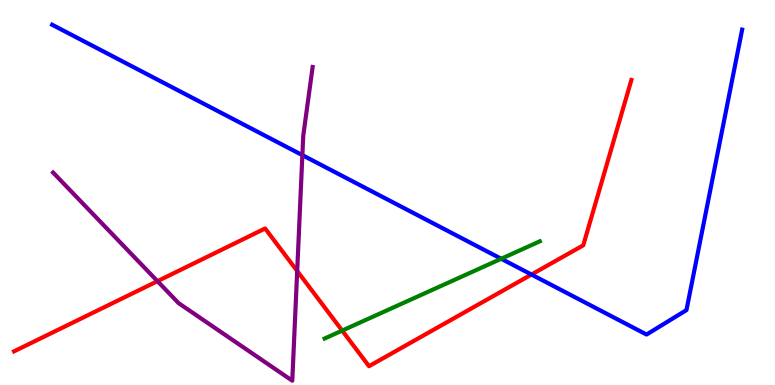[{'lines': ['blue', 'red'], 'intersections': [{'x': 6.86, 'y': 2.87}]}, {'lines': ['green', 'red'], 'intersections': [{'x': 4.42, 'y': 1.41}]}, {'lines': ['purple', 'red'], 'intersections': [{'x': 2.03, 'y': 2.7}, {'x': 3.83, 'y': 2.96}]}, {'lines': ['blue', 'green'], 'intersections': [{'x': 6.47, 'y': 3.28}]}, {'lines': ['blue', 'purple'], 'intersections': [{'x': 3.9, 'y': 5.97}]}, {'lines': ['green', 'purple'], 'intersections': []}]